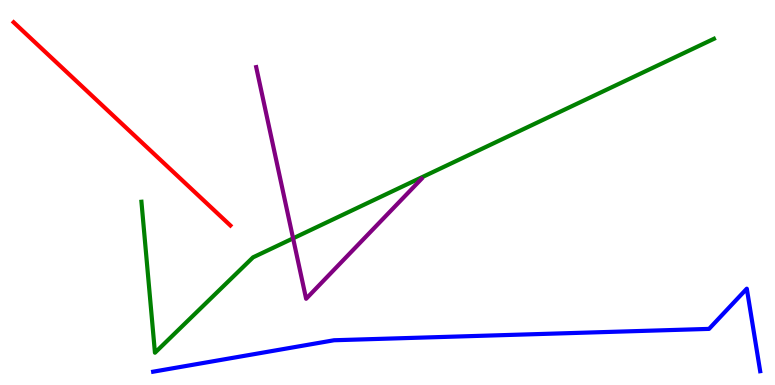[{'lines': ['blue', 'red'], 'intersections': []}, {'lines': ['green', 'red'], 'intersections': []}, {'lines': ['purple', 'red'], 'intersections': []}, {'lines': ['blue', 'green'], 'intersections': []}, {'lines': ['blue', 'purple'], 'intersections': []}, {'lines': ['green', 'purple'], 'intersections': [{'x': 3.78, 'y': 3.81}]}]